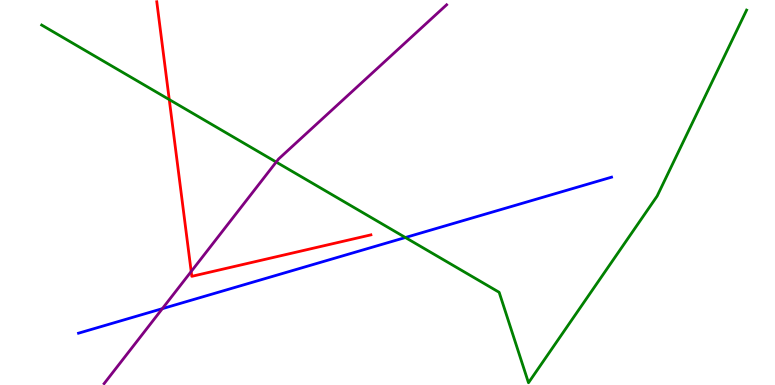[{'lines': ['blue', 'red'], 'intersections': []}, {'lines': ['green', 'red'], 'intersections': [{'x': 2.18, 'y': 7.41}]}, {'lines': ['purple', 'red'], 'intersections': [{'x': 2.47, 'y': 2.95}]}, {'lines': ['blue', 'green'], 'intersections': [{'x': 5.23, 'y': 3.83}]}, {'lines': ['blue', 'purple'], 'intersections': [{'x': 2.09, 'y': 1.98}]}, {'lines': ['green', 'purple'], 'intersections': [{'x': 3.56, 'y': 5.79}]}]